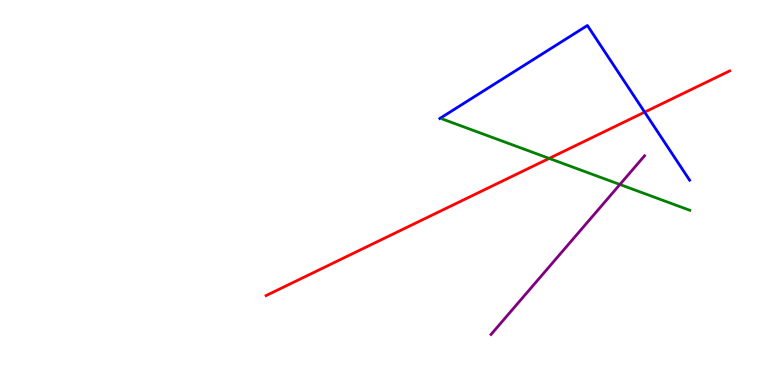[{'lines': ['blue', 'red'], 'intersections': [{'x': 8.32, 'y': 7.09}]}, {'lines': ['green', 'red'], 'intersections': [{'x': 7.09, 'y': 5.89}]}, {'lines': ['purple', 'red'], 'intersections': []}, {'lines': ['blue', 'green'], 'intersections': []}, {'lines': ['blue', 'purple'], 'intersections': []}, {'lines': ['green', 'purple'], 'intersections': [{'x': 8.0, 'y': 5.21}]}]